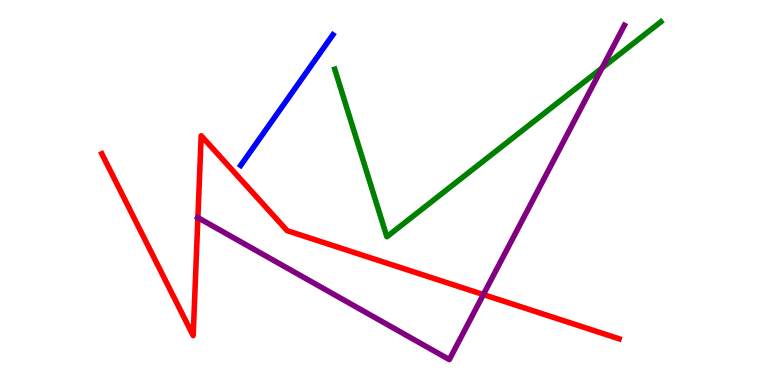[{'lines': ['blue', 'red'], 'intersections': []}, {'lines': ['green', 'red'], 'intersections': []}, {'lines': ['purple', 'red'], 'intersections': [{'x': 2.55, 'y': 4.35}, {'x': 6.24, 'y': 2.35}]}, {'lines': ['blue', 'green'], 'intersections': []}, {'lines': ['blue', 'purple'], 'intersections': []}, {'lines': ['green', 'purple'], 'intersections': [{'x': 7.77, 'y': 8.24}]}]